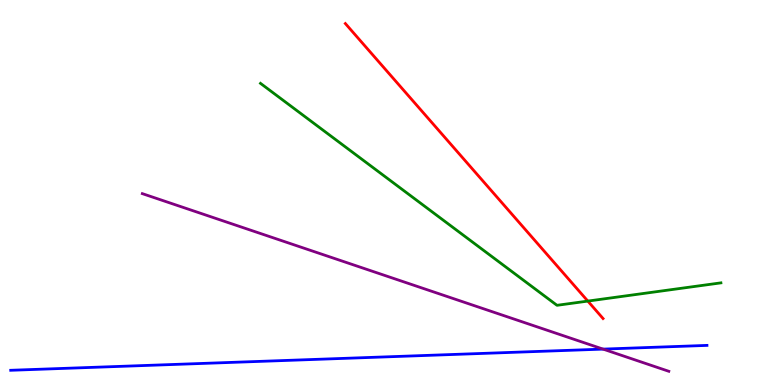[{'lines': ['blue', 'red'], 'intersections': []}, {'lines': ['green', 'red'], 'intersections': [{'x': 7.58, 'y': 2.18}]}, {'lines': ['purple', 'red'], 'intersections': []}, {'lines': ['blue', 'green'], 'intersections': []}, {'lines': ['blue', 'purple'], 'intersections': [{'x': 7.78, 'y': 0.932}]}, {'lines': ['green', 'purple'], 'intersections': []}]